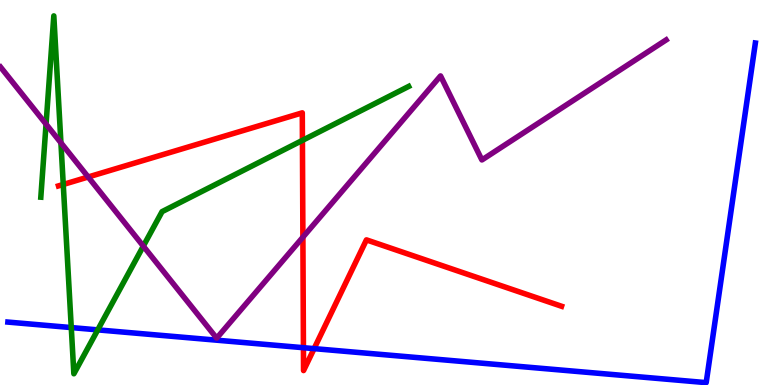[{'lines': ['blue', 'red'], 'intersections': [{'x': 3.92, 'y': 0.969}, {'x': 4.05, 'y': 0.945}]}, {'lines': ['green', 'red'], 'intersections': [{'x': 0.816, 'y': 5.21}, {'x': 3.9, 'y': 6.35}]}, {'lines': ['purple', 'red'], 'intersections': [{'x': 1.14, 'y': 5.4}, {'x': 3.91, 'y': 3.84}]}, {'lines': ['blue', 'green'], 'intersections': [{'x': 0.92, 'y': 1.49}, {'x': 1.26, 'y': 1.43}]}, {'lines': ['blue', 'purple'], 'intersections': []}, {'lines': ['green', 'purple'], 'intersections': [{'x': 0.594, 'y': 6.78}, {'x': 0.786, 'y': 6.29}, {'x': 1.85, 'y': 3.61}]}]